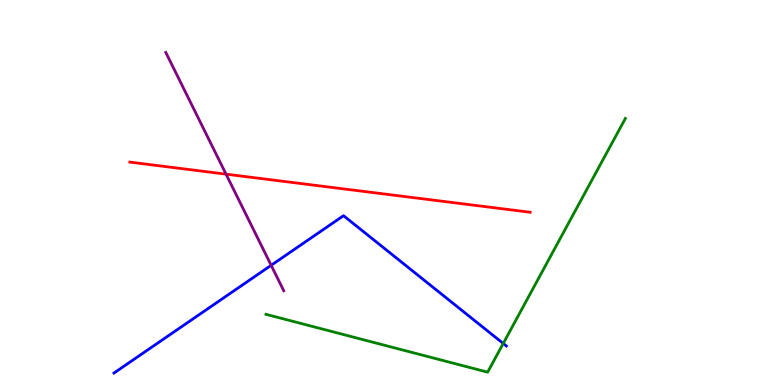[{'lines': ['blue', 'red'], 'intersections': []}, {'lines': ['green', 'red'], 'intersections': []}, {'lines': ['purple', 'red'], 'intersections': [{'x': 2.92, 'y': 5.48}]}, {'lines': ['blue', 'green'], 'intersections': [{'x': 6.49, 'y': 1.08}]}, {'lines': ['blue', 'purple'], 'intersections': [{'x': 3.5, 'y': 3.11}]}, {'lines': ['green', 'purple'], 'intersections': []}]